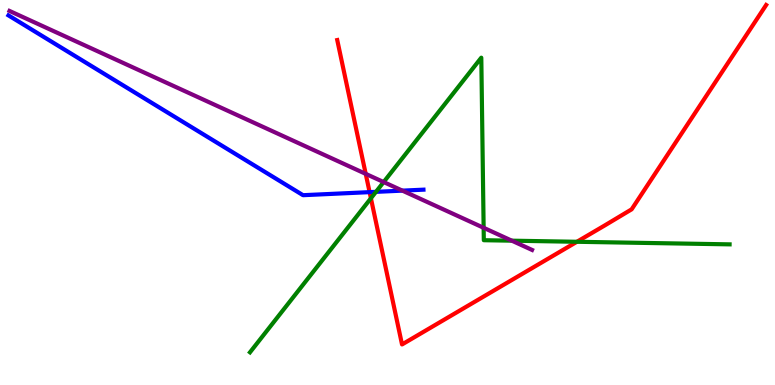[{'lines': ['blue', 'red'], 'intersections': [{'x': 4.77, 'y': 5.01}]}, {'lines': ['green', 'red'], 'intersections': [{'x': 4.79, 'y': 4.85}, {'x': 7.44, 'y': 3.72}]}, {'lines': ['purple', 'red'], 'intersections': [{'x': 4.72, 'y': 5.48}]}, {'lines': ['blue', 'green'], 'intersections': [{'x': 4.85, 'y': 5.02}]}, {'lines': ['blue', 'purple'], 'intersections': [{'x': 5.19, 'y': 5.05}]}, {'lines': ['green', 'purple'], 'intersections': [{'x': 4.95, 'y': 5.27}, {'x': 6.24, 'y': 4.08}, {'x': 6.6, 'y': 3.75}]}]